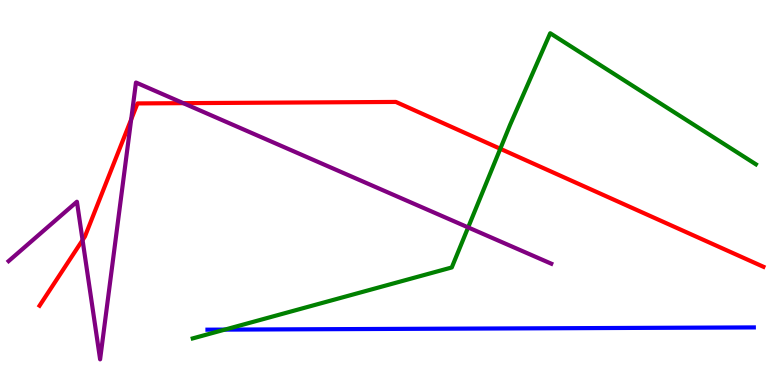[{'lines': ['blue', 'red'], 'intersections': []}, {'lines': ['green', 'red'], 'intersections': [{'x': 6.46, 'y': 6.14}]}, {'lines': ['purple', 'red'], 'intersections': [{'x': 1.07, 'y': 3.76}, {'x': 1.69, 'y': 6.9}, {'x': 2.36, 'y': 7.32}]}, {'lines': ['blue', 'green'], 'intersections': [{'x': 2.9, 'y': 1.44}]}, {'lines': ['blue', 'purple'], 'intersections': []}, {'lines': ['green', 'purple'], 'intersections': [{'x': 6.04, 'y': 4.09}]}]